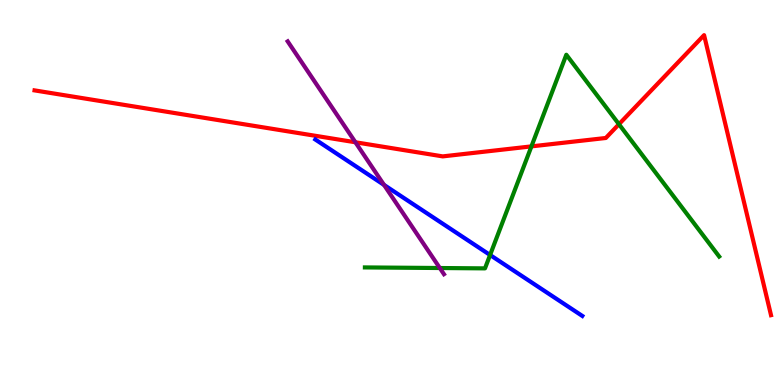[{'lines': ['blue', 'red'], 'intersections': []}, {'lines': ['green', 'red'], 'intersections': [{'x': 6.86, 'y': 6.2}, {'x': 7.99, 'y': 6.77}]}, {'lines': ['purple', 'red'], 'intersections': [{'x': 4.59, 'y': 6.3}]}, {'lines': ['blue', 'green'], 'intersections': [{'x': 6.32, 'y': 3.38}]}, {'lines': ['blue', 'purple'], 'intersections': [{'x': 4.96, 'y': 5.2}]}, {'lines': ['green', 'purple'], 'intersections': [{'x': 5.67, 'y': 3.04}]}]